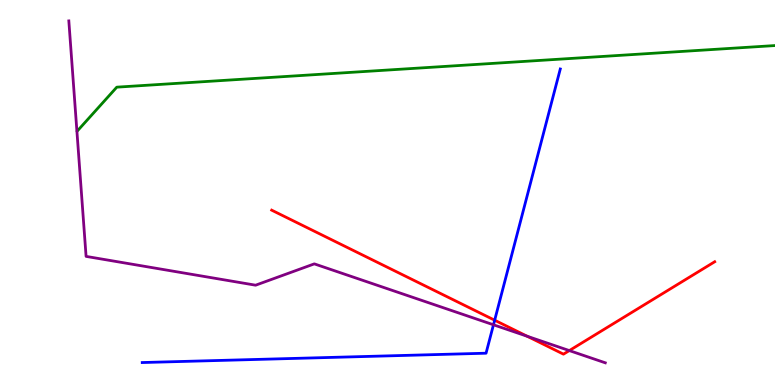[{'lines': ['blue', 'red'], 'intersections': [{'x': 6.38, 'y': 1.68}]}, {'lines': ['green', 'red'], 'intersections': []}, {'lines': ['purple', 'red'], 'intersections': [{'x': 6.8, 'y': 1.27}, {'x': 7.35, 'y': 0.894}]}, {'lines': ['blue', 'green'], 'intersections': []}, {'lines': ['blue', 'purple'], 'intersections': [{'x': 6.37, 'y': 1.56}]}, {'lines': ['green', 'purple'], 'intersections': []}]